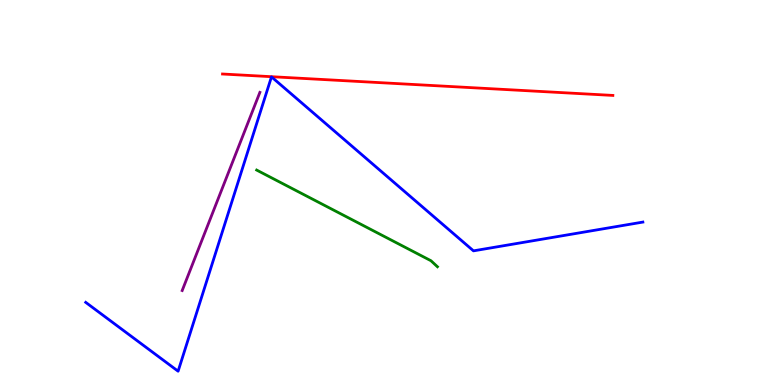[{'lines': ['blue', 'red'], 'intersections': []}, {'lines': ['green', 'red'], 'intersections': []}, {'lines': ['purple', 'red'], 'intersections': []}, {'lines': ['blue', 'green'], 'intersections': []}, {'lines': ['blue', 'purple'], 'intersections': []}, {'lines': ['green', 'purple'], 'intersections': []}]